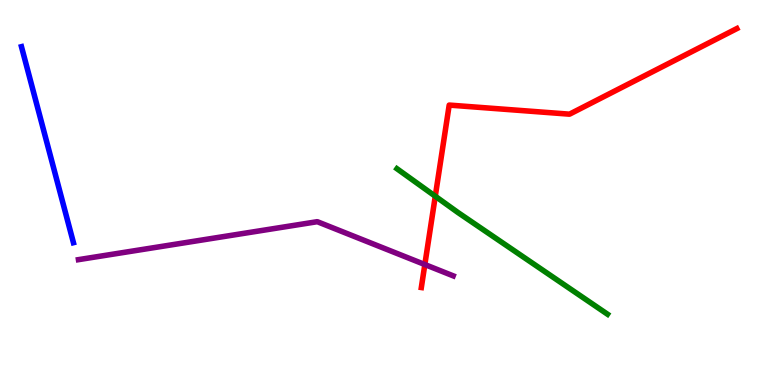[{'lines': ['blue', 'red'], 'intersections': []}, {'lines': ['green', 'red'], 'intersections': [{'x': 5.62, 'y': 4.9}]}, {'lines': ['purple', 'red'], 'intersections': [{'x': 5.48, 'y': 3.13}]}, {'lines': ['blue', 'green'], 'intersections': []}, {'lines': ['blue', 'purple'], 'intersections': []}, {'lines': ['green', 'purple'], 'intersections': []}]